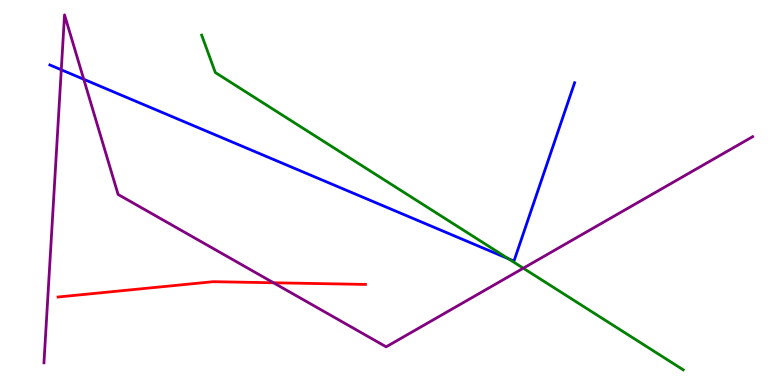[{'lines': ['blue', 'red'], 'intersections': []}, {'lines': ['green', 'red'], 'intersections': []}, {'lines': ['purple', 'red'], 'intersections': [{'x': 3.53, 'y': 2.66}]}, {'lines': ['blue', 'green'], 'intersections': [{'x': 6.56, 'y': 3.28}]}, {'lines': ['blue', 'purple'], 'intersections': [{'x': 0.791, 'y': 8.19}, {'x': 1.08, 'y': 7.94}]}, {'lines': ['green', 'purple'], 'intersections': [{'x': 6.75, 'y': 3.03}]}]